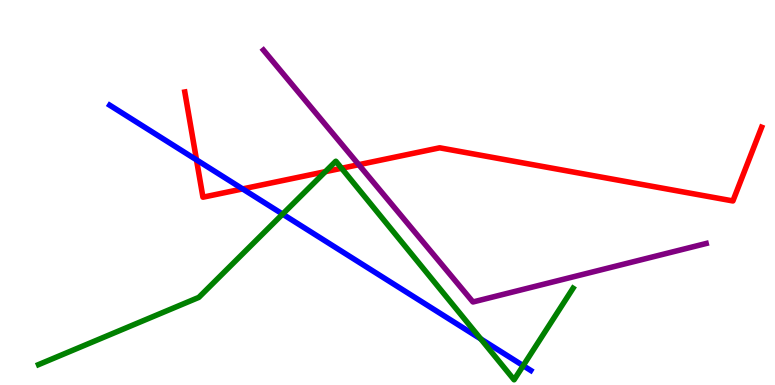[{'lines': ['blue', 'red'], 'intersections': [{'x': 2.54, 'y': 5.85}, {'x': 3.13, 'y': 5.09}]}, {'lines': ['green', 'red'], 'intersections': [{'x': 4.2, 'y': 5.54}, {'x': 4.41, 'y': 5.63}]}, {'lines': ['purple', 'red'], 'intersections': [{'x': 4.63, 'y': 5.72}]}, {'lines': ['blue', 'green'], 'intersections': [{'x': 3.65, 'y': 4.44}, {'x': 6.2, 'y': 1.2}, {'x': 6.75, 'y': 0.502}]}, {'lines': ['blue', 'purple'], 'intersections': []}, {'lines': ['green', 'purple'], 'intersections': []}]